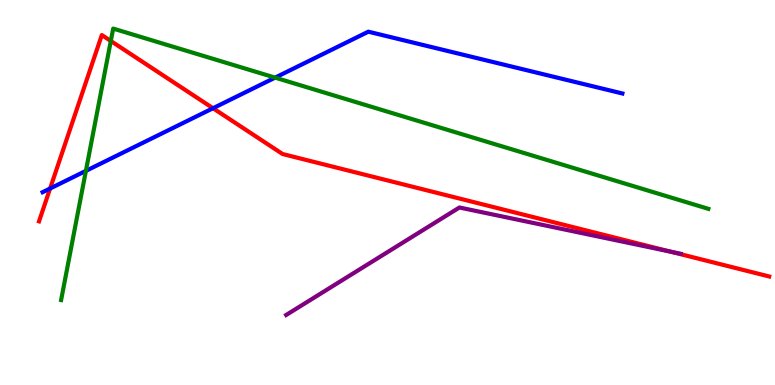[{'lines': ['blue', 'red'], 'intersections': [{'x': 0.646, 'y': 5.1}, {'x': 2.75, 'y': 7.19}]}, {'lines': ['green', 'red'], 'intersections': [{'x': 1.43, 'y': 8.94}]}, {'lines': ['purple', 'red'], 'intersections': [{'x': 8.66, 'y': 3.46}]}, {'lines': ['blue', 'green'], 'intersections': [{'x': 1.11, 'y': 5.56}, {'x': 3.55, 'y': 7.98}]}, {'lines': ['blue', 'purple'], 'intersections': []}, {'lines': ['green', 'purple'], 'intersections': []}]